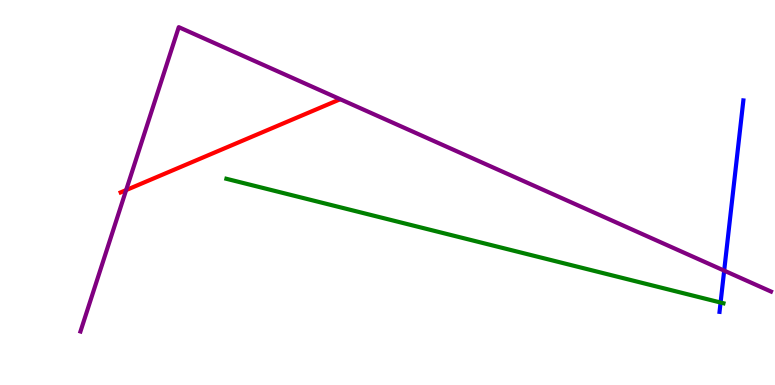[{'lines': ['blue', 'red'], 'intersections': []}, {'lines': ['green', 'red'], 'intersections': []}, {'lines': ['purple', 'red'], 'intersections': [{'x': 1.63, 'y': 5.06}]}, {'lines': ['blue', 'green'], 'intersections': [{'x': 9.3, 'y': 2.14}]}, {'lines': ['blue', 'purple'], 'intersections': [{'x': 9.34, 'y': 2.97}]}, {'lines': ['green', 'purple'], 'intersections': []}]